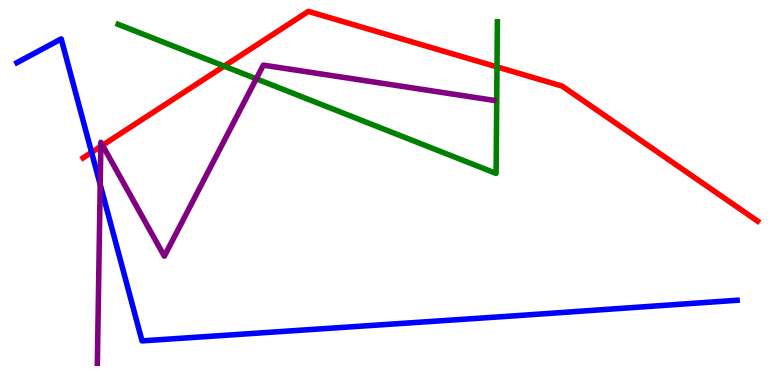[{'lines': ['blue', 'red'], 'intersections': [{'x': 1.18, 'y': 6.04}]}, {'lines': ['green', 'red'], 'intersections': [{'x': 2.89, 'y': 8.28}, {'x': 6.41, 'y': 8.26}]}, {'lines': ['purple', 'red'], 'intersections': [{'x': 1.3, 'y': 6.2}, {'x': 1.32, 'y': 6.23}]}, {'lines': ['blue', 'green'], 'intersections': []}, {'lines': ['blue', 'purple'], 'intersections': [{'x': 1.29, 'y': 5.21}]}, {'lines': ['green', 'purple'], 'intersections': [{'x': 3.31, 'y': 7.95}]}]